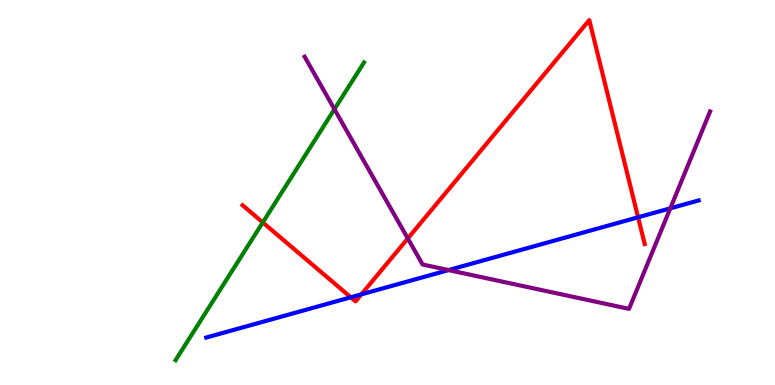[{'lines': ['blue', 'red'], 'intersections': [{'x': 4.53, 'y': 2.28}, {'x': 4.66, 'y': 2.35}, {'x': 8.23, 'y': 4.36}]}, {'lines': ['green', 'red'], 'intersections': [{'x': 3.39, 'y': 4.22}]}, {'lines': ['purple', 'red'], 'intersections': [{'x': 5.26, 'y': 3.81}]}, {'lines': ['blue', 'green'], 'intersections': []}, {'lines': ['blue', 'purple'], 'intersections': [{'x': 5.79, 'y': 2.98}, {'x': 8.65, 'y': 4.59}]}, {'lines': ['green', 'purple'], 'intersections': [{'x': 4.32, 'y': 7.16}]}]